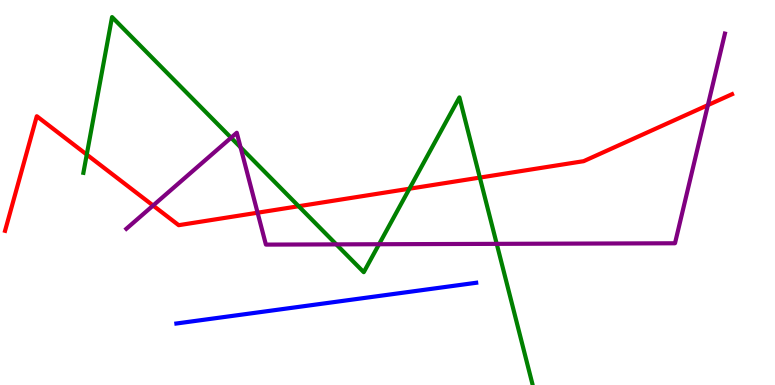[{'lines': ['blue', 'red'], 'intersections': []}, {'lines': ['green', 'red'], 'intersections': [{'x': 1.12, 'y': 5.98}, {'x': 3.85, 'y': 4.64}, {'x': 5.28, 'y': 5.1}, {'x': 6.19, 'y': 5.39}]}, {'lines': ['purple', 'red'], 'intersections': [{'x': 1.98, 'y': 4.66}, {'x': 3.32, 'y': 4.47}, {'x': 9.13, 'y': 7.27}]}, {'lines': ['blue', 'green'], 'intersections': []}, {'lines': ['blue', 'purple'], 'intersections': []}, {'lines': ['green', 'purple'], 'intersections': [{'x': 2.98, 'y': 6.42}, {'x': 3.1, 'y': 6.17}, {'x': 4.34, 'y': 3.65}, {'x': 4.89, 'y': 3.66}, {'x': 6.41, 'y': 3.67}]}]